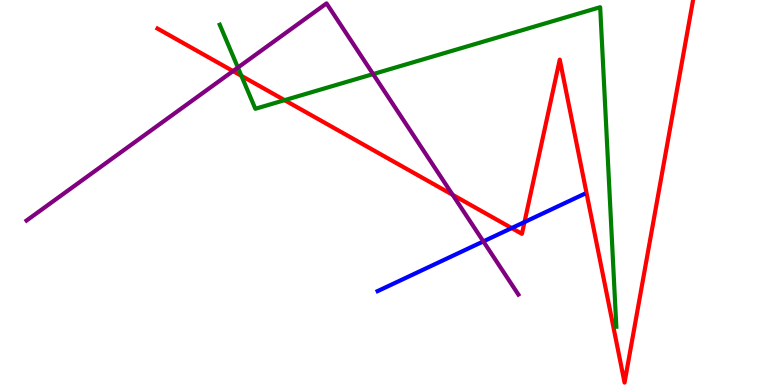[{'lines': ['blue', 'red'], 'intersections': [{'x': 6.6, 'y': 4.08}, {'x': 6.77, 'y': 4.23}]}, {'lines': ['green', 'red'], 'intersections': [{'x': 3.11, 'y': 8.03}, {'x': 3.67, 'y': 7.4}]}, {'lines': ['purple', 'red'], 'intersections': [{'x': 3.01, 'y': 8.15}, {'x': 5.84, 'y': 4.94}]}, {'lines': ['blue', 'green'], 'intersections': []}, {'lines': ['blue', 'purple'], 'intersections': [{'x': 6.24, 'y': 3.73}]}, {'lines': ['green', 'purple'], 'intersections': [{'x': 3.07, 'y': 8.25}, {'x': 4.81, 'y': 8.08}]}]